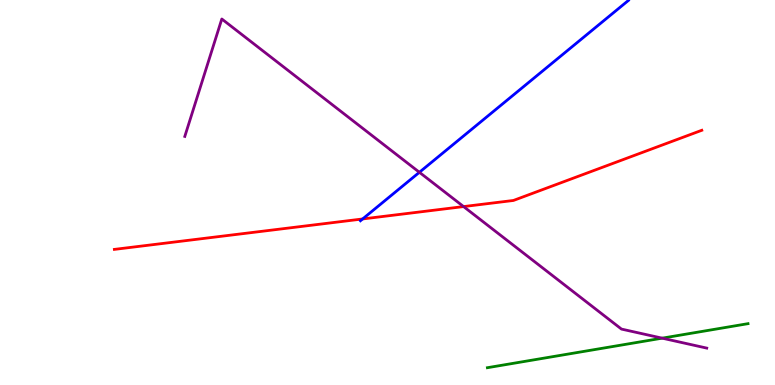[{'lines': ['blue', 'red'], 'intersections': [{'x': 4.68, 'y': 4.31}]}, {'lines': ['green', 'red'], 'intersections': []}, {'lines': ['purple', 'red'], 'intersections': [{'x': 5.98, 'y': 4.63}]}, {'lines': ['blue', 'green'], 'intersections': []}, {'lines': ['blue', 'purple'], 'intersections': [{'x': 5.41, 'y': 5.52}]}, {'lines': ['green', 'purple'], 'intersections': [{'x': 8.54, 'y': 1.22}]}]